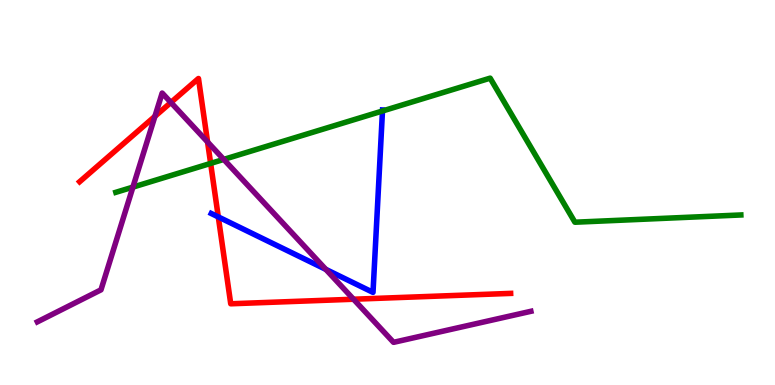[{'lines': ['blue', 'red'], 'intersections': [{'x': 2.82, 'y': 4.37}]}, {'lines': ['green', 'red'], 'intersections': [{'x': 2.72, 'y': 5.76}]}, {'lines': ['purple', 'red'], 'intersections': [{'x': 2.0, 'y': 6.98}, {'x': 2.21, 'y': 7.34}, {'x': 2.68, 'y': 6.31}, {'x': 4.56, 'y': 2.23}]}, {'lines': ['blue', 'green'], 'intersections': [{'x': 4.94, 'y': 7.12}]}, {'lines': ['blue', 'purple'], 'intersections': [{'x': 4.2, 'y': 3.0}]}, {'lines': ['green', 'purple'], 'intersections': [{'x': 1.72, 'y': 5.14}, {'x': 2.89, 'y': 5.86}]}]